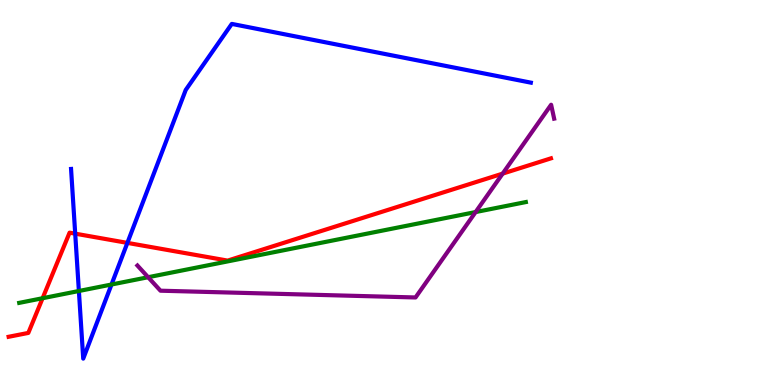[{'lines': ['blue', 'red'], 'intersections': [{'x': 0.97, 'y': 3.93}, {'x': 1.64, 'y': 3.69}]}, {'lines': ['green', 'red'], 'intersections': [{'x': 0.55, 'y': 2.25}]}, {'lines': ['purple', 'red'], 'intersections': [{'x': 6.49, 'y': 5.49}]}, {'lines': ['blue', 'green'], 'intersections': [{'x': 1.02, 'y': 2.44}, {'x': 1.44, 'y': 2.61}]}, {'lines': ['blue', 'purple'], 'intersections': []}, {'lines': ['green', 'purple'], 'intersections': [{'x': 1.91, 'y': 2.8}, {'x': 6.14, 'y': 4.49}]}]